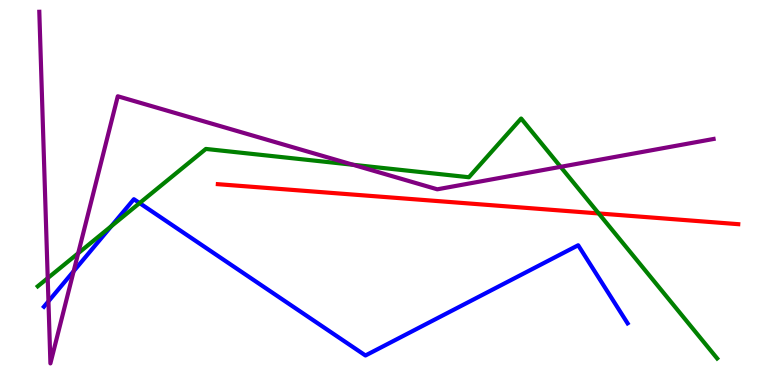[{'lines': ['blue', 'red'], 'intersections': []}, {'lines': ['green', 'red'], 'intersections': [{'x': 7.73, 'y': 4.46}]}, {'lines': ['purple', 'red'], 'intersections': []}, {'lines': ['blue', 'green'], 'intersections': [{'x': 1.44, 'y': 4.12}, {'x': 1.8, 'y': 4.73}]}, {'lines': ['blue', 'purple'], 'intersections': [{'x': 0.625, 'y': 2.17}, {'x': 0.951, 'y': 2.96}]}, {'lines': ['green', 'purple'], 'intersections': [{'x': 0.616, 'y': 2.78}, {'x': 1.01, 'y': 3.42}, {'x': 4.56, 'y': 5.72}, {'x': 7.23, 'y': 5.67}]}]